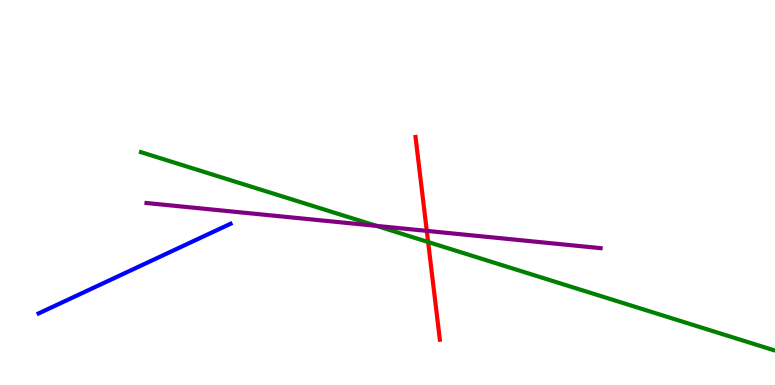[{'lines': ['blue', 'red'], 'intersections': []}, {'lines': ['green', 'red'], 'intersections': [{'x': 5.52, 'y': 3.71}]}, {'lines': ['purple', 'red'], 'intersections': [{'x': 5.51, 'y': 4.0}]}, {'lines': ['blue', 'green'], 'intersections': []}, {'lines': ['blue', 'purple'], 'intersections': []}, {'lines': ['green', 'purple'], 'intersections': [{'x': 4.86, 'y': 4.13}]}]